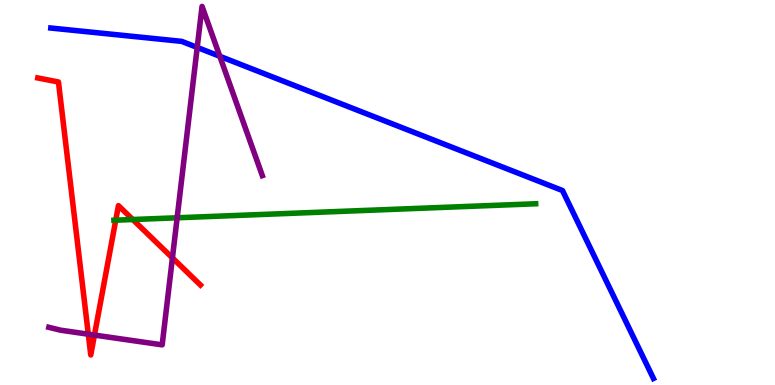[{'lines': ['blue', 'red'], 'intersections': []}, {'lines': ['green', 'red'], 'intersections': [{'x': 1.49, 'y': 4.28}, {'x': 1.71, 'y': 4.3}]}, {'lines': ['purple', 'red'], 'intersections': [{'x': 1.14, 'y': 1.32}, {'x': 1.22, 'y': 1.3}, {'x': 2.22, 'y': 3.3}]}, {'lines': ['blue', 'green'], 'intersections': []}, {'lines': ['blue', 'purple'], 'intersections': [{'x': 2.54, 'y': 8.77}, {'x': 2.84, 'y': 8.54}]}, {'lines': ['green', 'purple'], 'intersections': [{'x': 2.29, 'y': 4.34}]}]